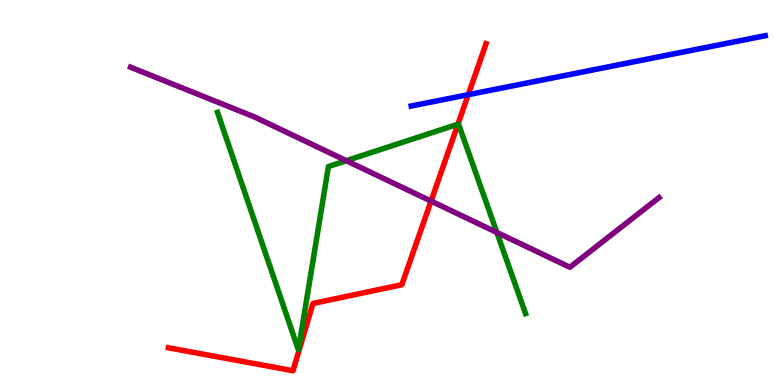[{'lines': ['blue', 'red'], 'intersections': [{'x': 6.04, 'y': 7.54}]}, {'lines': ['green', 'red'], 'intersections': [{'x': 5.91, 'y': 6.77}]}, {'lines': ['purple', 'red'], 'intersections': [{'x': 5.56, 'y': 4.78}]}, {'lines': ['blue', 'green'], 'intersections': []}, {'lines': ['blue', 'purple'], 'intersections': []}, {'lines': ['green', 'purple'], 'intersections': [{'x': 4.47, 'y': 5.83}, {'x': 6.41, 'y': 3.96}]}]